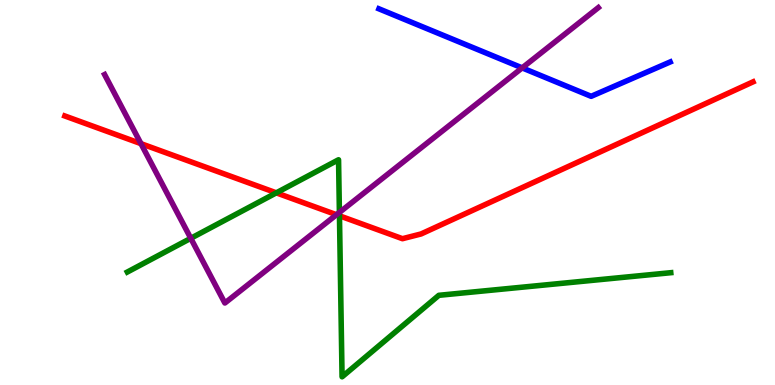[{'lines': ['blue', 'red'], 'intersections': []}, {'lines': ['green', 'red'], 'intersections': [{'x': 3.57, 'y': 4.99}, {'x': 4.38, 'y': 4.39}]}, {'lines': ['purple', 'red'], 'intersections': [{'x': 1.82, 'y': 6.27}, {'x': 4.34, 'y': 4.42}]}, {'lines': ['blue', 'green'], 'intersections': []}, {'lines': ['blue', 'purple'], 'intersections': [{'x': 6.74, 'y': 8.24}]}, {'lines': ['green', 'purple'], 'intersections': [{'x': 2.46, 'y': 3.81}, {'x': 4.38, 'y': 4.48}]}]